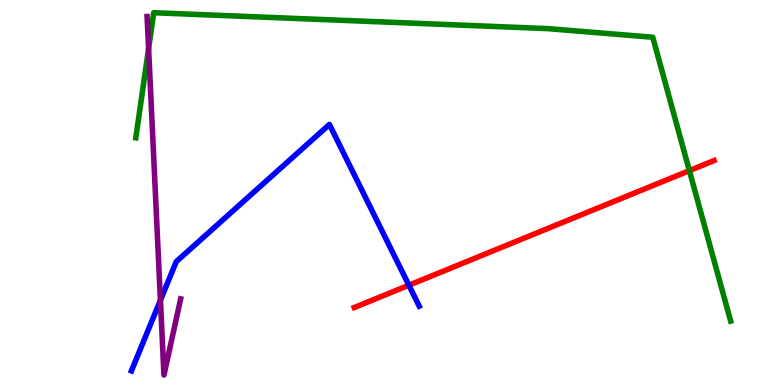[{'lines': ['blue', 'red'], 'intersections': [{'x': 5.28, 'y': 2.59}]}, {'lines': ['green', 'red'], 'intersections': [{'x': 8.9, 'y': 5.57}]}, {'lines': ['purple', 'red'], 'intersections': []}, {'lines': ['blue', 'green'], 'intersections': []}, {'lines': ['blue', 'purple'], 'intersections': [{'x': 2.07, 'y': 2.2}]}, {'lines': ['green', 'purple'], 'intersections': [{'x': 1.92, 'y': 8.74}]}]